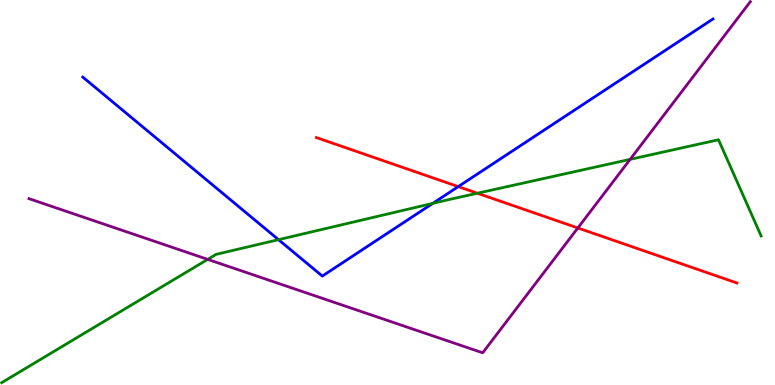[{'lines': ['blue', 'red'], 'intersections': [{'x': 5.91, 'y': 5.15}]}, {'lines': ['green', 'red'], 'intersections': [{'x': 6.16, 'y': 4.98}]}, {'lines': ['purple', 'red'], 'intersections': [{'x': 7.46, 'y': 4.08}]}, {'lines': ['blue', 'green'], 'intersections': [{'x': 3.59, 'y': 3.77}, {'x': 5.58, 'y': 4.72}]}, {'lines': ['blue', 'purple'], 'intersections': []}, {'lines': ['green', 'purple'], 'intersections': [{'x': 2.68, 'y': 3.26}, {'x': 8.13, 'y': 5.86}]}]